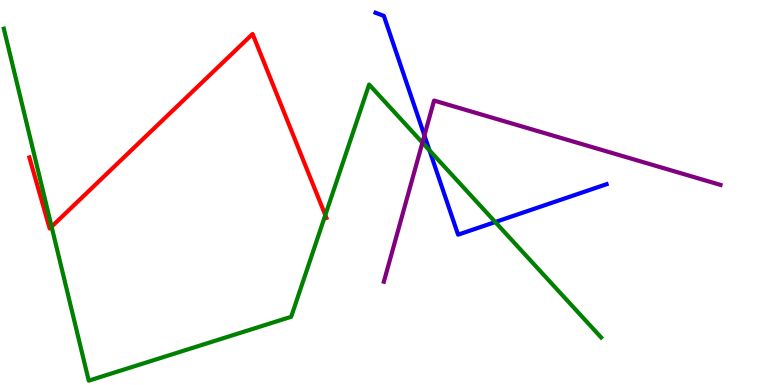[{'lines': ['blue', 'red'], 'intersections': []}, {'lines': ['green', 'red'], 'intersections': [{'x': 0.666, 'y': 4.11}, {'x': 4.2, 'y': 4.41}]}, {'lines': ['purple', 'red'], 'intersections': []}, {'lines': ['blue', 'green'], 'intersections': [{'x': 5.54, 'y': 6.09}, {'x': 6.39, 'y': 4.23}]}, {'lines': ['blue', 'purple'], 'intersections': [{'x': 5.48, 'y': 6.48}]}, {'lines': ['green', 'purple'], 'intersections': [{'x': 5.45, 'y': 6.29}]}]